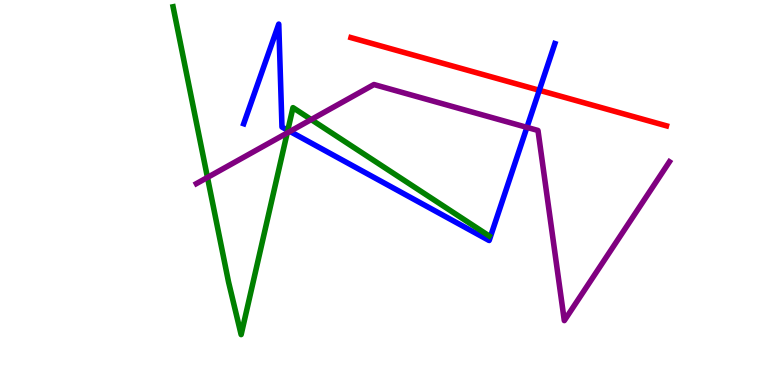[{'lines': ['blue', 'red'], 'intersections': [{'x': 6.96, 'y': 7.66}]}, {'lines': ['green', 'red'], 'intersections': []}, {'lines': ['purple', 'red'], 'intersections': []}, {'lines': ['blue', 'green'], 'intersections': [{'x': 3.71, 'y': 6.62}]}, {'lines': ['blue', 'purple'], 'intersections': [{'x': 3.74, 'y': 6.59}, {'x': 6.8, 'y': 6.69}]}, {'lines': ['green', 'purple'], 'intersections': [{'x': 2.68, 'y': 5.39}, {'x': 3.71, 'y': 6.55}, {'x': 4.02, 'y': 6.89}]}]